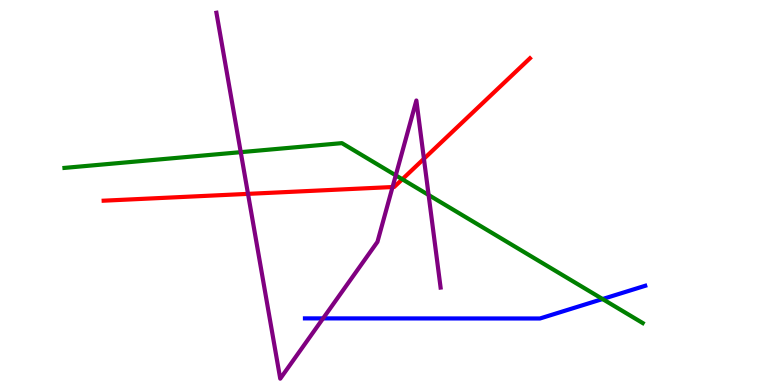[{'lines': ['blue', 'red'], 'intersections': []}, {'lines': ['green', 'red'], 'intersections': [{'x': 5.19, 'y': 5.34}]}, {'lines': ['purple', 'red'], 'intersections': [{'x': 3.2, 'y': 4.96}, {'x': 5.07, 'y': 5.14}, {'x': 5.47, 'y': 5.88}]}, {'lines': ['blue', 'green'], 'intersections': [{'x': 7.78, 'y': 2.23}]}, {'lines': ['blue', 'purple'], 'intersections': [{'x': 4.17, 'y': 1.73}]}, {'lines': ['green', 'purple'], 'intersections': [{'x': 3.11, 'y': 6.05}, {'x': 5.11, 'y': 5.45}, {'x': 5.53, 'y': 4.94}]}]